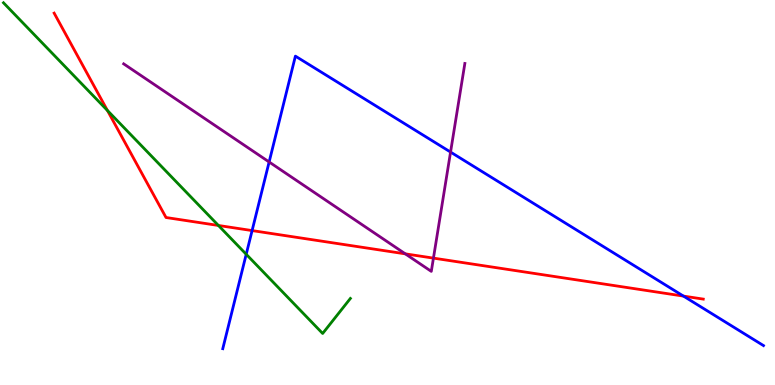[{'lines': ['blue', 'red'], 'intersections': [{'x': 3.25, 'y': 4.01}, {'x': 8.82, 'y': 2.31}]}, {'lines': ['green', 'red'], 'intersections': [{'x': 1.39, 'y': 7.13}, {'x': 2.82, 'y': 4.14}]}, {'lines': ['purple', 'red'], 'intersections': [{'x': 5.23, 'y': 3.41}, {'x': 5.59, 'y': 3.3}]}, {'lines': ['blue', 'green'], 'intersections': [{'x': 3.18, 'y': 3.4}]}, {'lines': ['blue', 'purple'], 'intersections': [{'x': 3.47, 'y': 5.79}, {'x': 5.81, 'y': 6.05}]}, {'lines': ['green', 'purple'], 'intersections': []}]